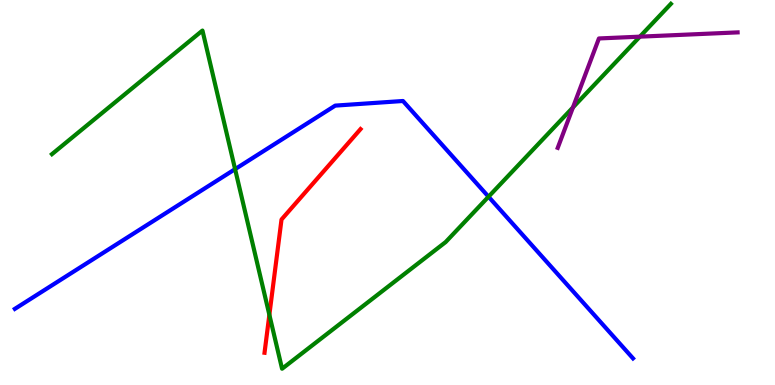[{'lines': ['blue', 'red'], 'intersections': []}, {'lines': ['green', 'red'], 'intersections': [{'x': 3.48, 'y': 1.82}]}, {'lines': ['purple', 'red'], 'intersections': []}, {'lines': ['blue', 'green'], 'intersections': [{'x': 3.03, 'y': 5.61}, {'x': 6.3, 'y': 4.89}]}, {'lines': ['blue', 'purple'], 'intersections': []}, {'lines': ['green', 'purple'], 'intersections': [{'x': 7.39, 'y': 7.21}, {'x': 8.26, 'y': 9.05}]}]